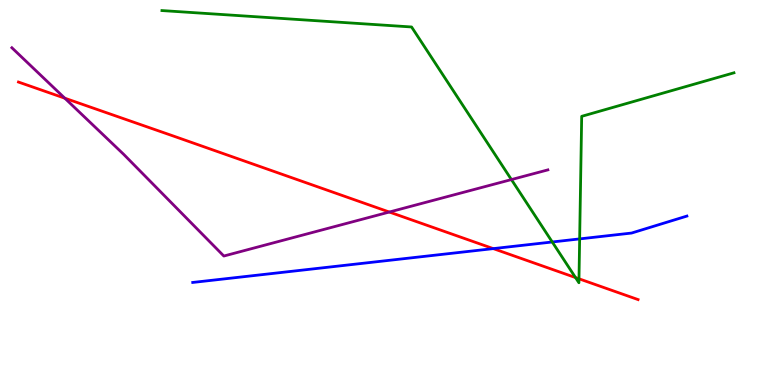[{'lines': ['blue', 'red'], 'intersections': [{'x': 6.36, 'y': 3.54}]}, {'lines': ['green', 'red'], 'intersections': [{'x': 7.43, 'y': 2.79}, {'x': 7.47, 'y': 2.76}]}, {'lines': ['purple', 'red'], 'intersections': [{'x': 0.836, 'y': 7.45}, {'x': 5.02, 'y': 4.49}]}, {'lines': ['blue', 'green'], 'intersections': [{'x': 7.13, 'y': 3.71}, {'x': 7.48, 'y': 3.79}]}, {'lines': ['blue', 'purple'], 'intersections': []}, {'lines': ['green', 'purple'], 'intersections': [{'x': 6.6, 'y': 5.34}]}]